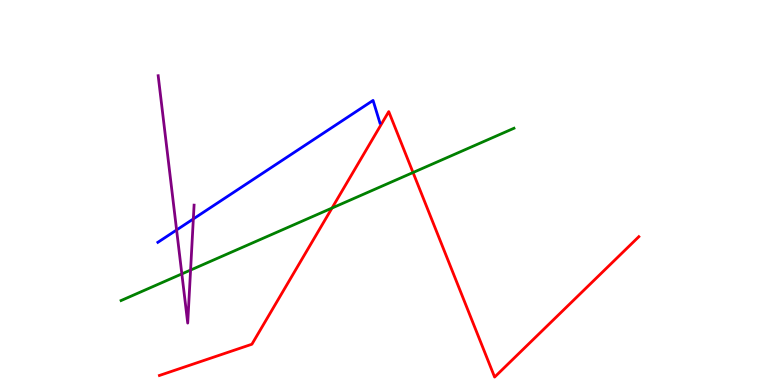[{'lines': ['blue', 'red'], 'intersections': []}, {'lines': ['green', 'red'], 'intersections': [{'x': 4.28, 'y': 4.6}, {'x': 5.33, 'y': 5.52}]}, {'lines': ['purple', 'red'], 'intersections': []}, {'lines': ['blue', 'green'], 'intersections': []}, {'lines': ['blue', 'purple'], 'intersections': [{'x': 2.28, 'y': 4.03}, {'x': 2.49, 'y': 4.31}]}, {'lines': ['green', 'purple'], 'intersections': [{'x': 2.35, 'y': 2.89}, {'x': 2.46, 'y': 2.99}]}]